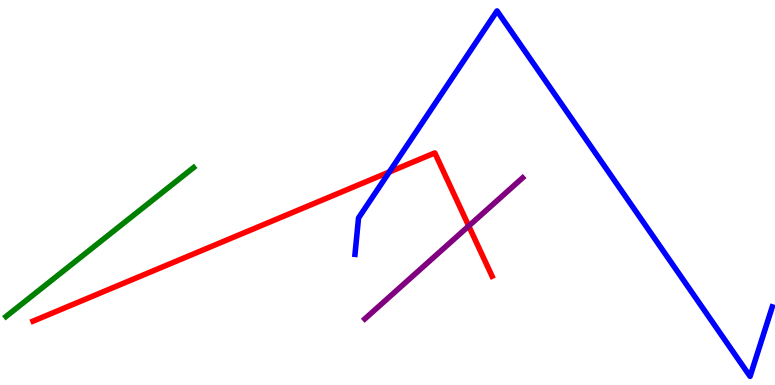[{'lines': ['blue', 'red'], 'intersections': [{'x': 5.02, 'y': 5.53}]}, {'lines': ['green', 'red'], 'intersections': []}, {'lines': ['purple', 'red'], 'intersections': [{'x': 6.05, 'y': 4.13}]}, {'lines': ['blue', 'green'], 'intersections': []}, {'lines': ['blue', 'purple'], 'intersections': []}, {'lines': ['green', 'purple'], 'intersections': []}]